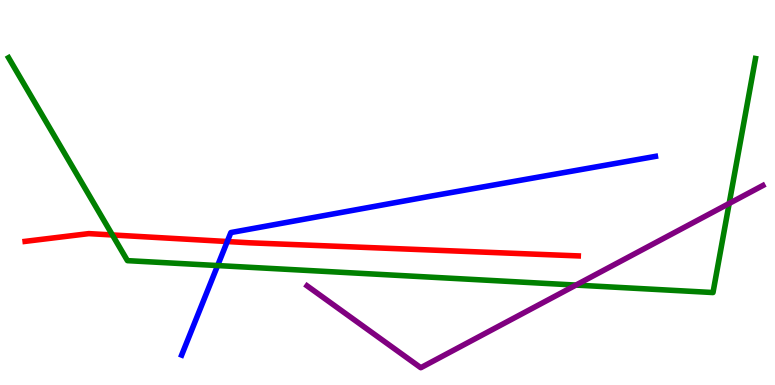[{'lines': ['blue', 'red'], 'intersections': [{'x': 2.93, 'y': 3.73}]}, {'lines': ['green', 'red'], 'intersections': [{'x': 1.45, 'y': 3.9}]}, {'lines': ['purple', 'red'], 'intersections': []}, {'lines': ['blue', 'green'], 'intersections': [{'x': 2.81, 'y': 3.1}]}, {'lines': ['blue', 'purple'], 'intersections': []}, {'lines': ['green', 'purple'], 'intersections': [{'x': 7.43, 'y': 2.6}, {'x': 9.41, 'y': 4.72}]}]